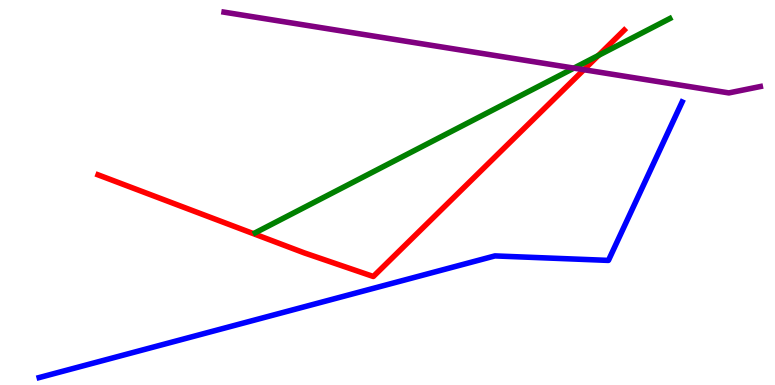[{'lines': ['blue', 'red'], 'intersections': []}, {'lines': ['green', 'red'], 'intersections': [{'x': 7.72, 'y': 8.56}]}, {'lines': ['purple', 'red'], 'intersections': [{'x': 7.53, 'y': 8.19}]}, {'lines': ['blue', 'green'], 'intersections': []}, {'lines': ['blue', 'purple'], 'intersections': []}, {'lines': ['green', 'purple'], 'intersections': [{'x': 7.41, 'y': 8.23}]}]